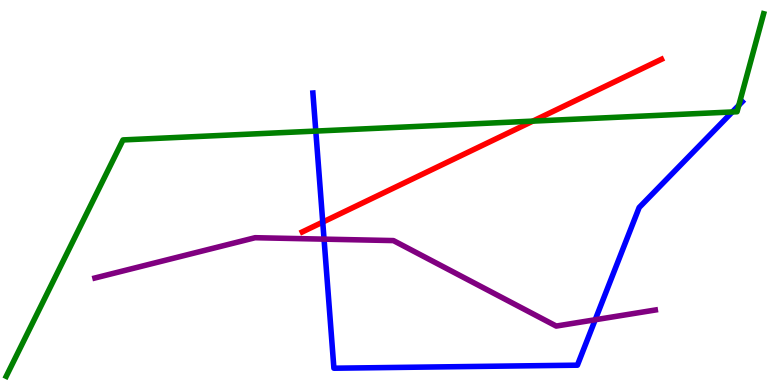[{'lines': ['blue', 'red'], 'intersections': [{'x': 4.16, 'y': 4.23}]}, {'lines': ['green', 'red'], 'intersections': [{'x': 6.88, 'y': 6.85}]}, {'lines': ['purple', 'red'], 'intersections': []}, {'lines': ['blue', 'green'], 'intersections': [{'x': 4.07, 'y': 6.6}, {'x': 9.45, 'y': 7.09}, {'x': 9.53, 'y': 7.26}]}, {'lines': ['blue', 'purple'], 'intersections': [{'x': 4.18, 'y': 3.79}, {'x': 7.68, 'y': 1.69}]}, {'lines': ['green', 'purple'], 'intersections': []}]